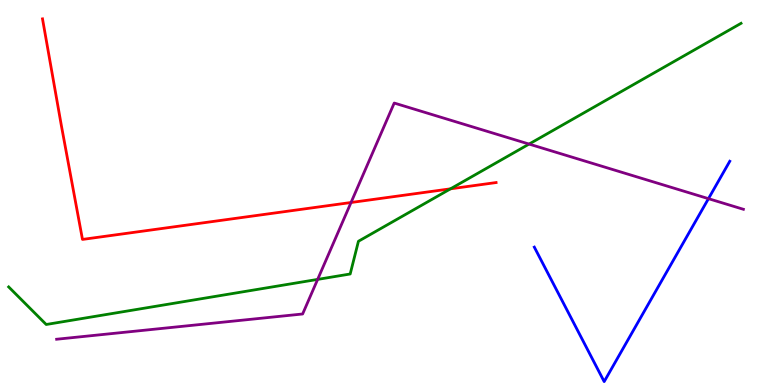[{'lines': ['blue', 'red'], 'intersections': []}, {'lines': ['green', 'red'], 'intersections': [{'x': 5.81, 'y': 5.1}]}, {'lines': ['purple', 'red'], 'intersections': [{'x': 4.53, 'y': 4.74}]}, {'lines': ['blue', 'green'], 'intersections': []}, {'lines': ['blue', 'purple'], 'intersections': [{'x': 9.14, 'y': 4.84}]}, {'lines': ['green', 'purple'], 'intersections': [{'x': 4.1, 'y': 2.74}, {'x': 6.83, 'y': 6.26}]}]